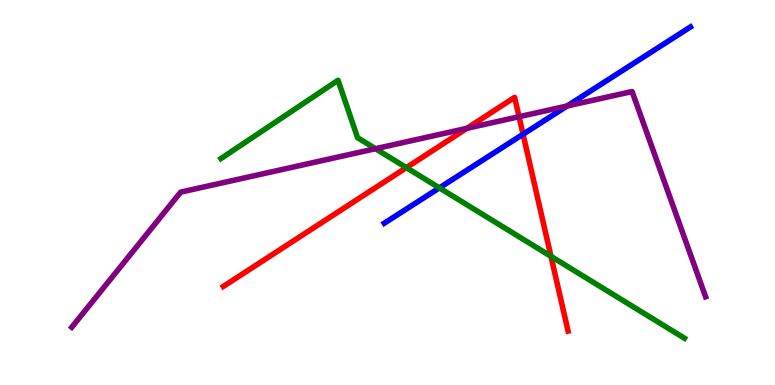[{'lines': ['blue', 'red'], 'intersections': [{'x': 6.75, 'y': 6.51}]}, {'lines': ['green', 'red'], 'intersections': [{'x': 5.24, 'y': 5.65}, {'x': 7.11, 'y': 3.34}]}, {'lines': ['purple', 'red'], 'intersections': [{'x': 6.02, 'y': 6.67}, {'x': 6.7, 'y': 6.97}]}, {'lines': ['blue', 'green'], 'intersections': [{'x': 5.67, 'y': 5.12}]}, {'lines': ['blue', 'purple'], 'intersections': [{'x': 7.32, 'y': 7.25}]}, {'lines': ['green', 'purple'], 'intersections': [{'x': 4.85, 'y': 6.14}]}]